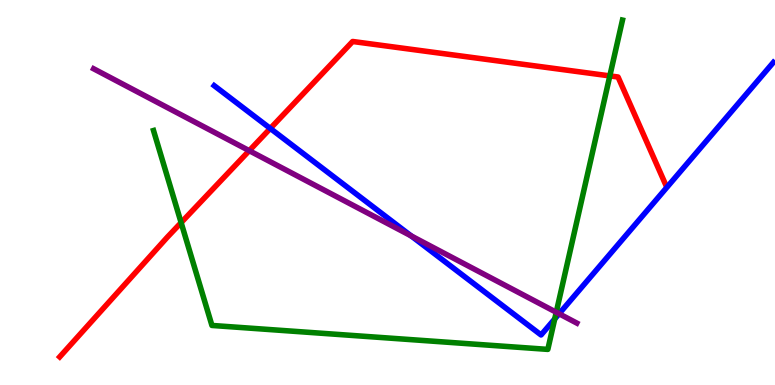[{'lines': ['blue', 'red'], 'intersections': [{'x': 3.49, 'y': 6.66}]}, {'lines': ['green', 'red'], 'intersections': [{'x': 2.34, 'y': 4.22}, {'x': 7.87, 'y': 8.03}]}, {'lines': ['purple', 'red'], 'intersections': [{'x': 3.22, 'y': 6.09}]}, {'lines': ['blue', 'green'], 'intersections': [{'x': 7.16, 'y': 1.72}]}, {'lines': ['blue', 'purple'], 'intersections': [{'x': 5.31, 'y': 3.87}, {'x': 7.21, 'y': 1.85}]}, {'lines': ['green', 'purple'], 'intersections': [{'x': 7.18, 'y': 1.89}]}]